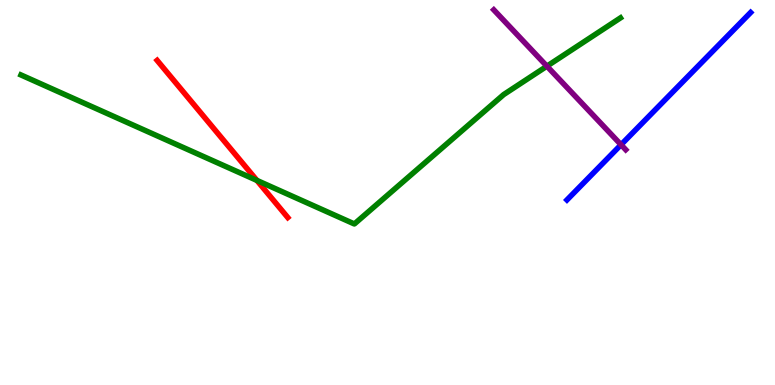[{'lines': ['blue', 'red'], 'intersections': []}, {'lines': ['green', 'red'], 'intersections': [{'x': 3.32, 'y': 5.31}]}, {'lines': ['purple', 'red'], 'intersections': []}, {'lines': ['blue', 'green'], 'intersections': []}, {'lines': ['blue', 'purple'], 'intersections': [{'x': 8.01, 'y': 6.24}]}, {'lines': ['green', 'purple'], 'intersections': [{'x': 7.06, 'y': 8.28}]}]